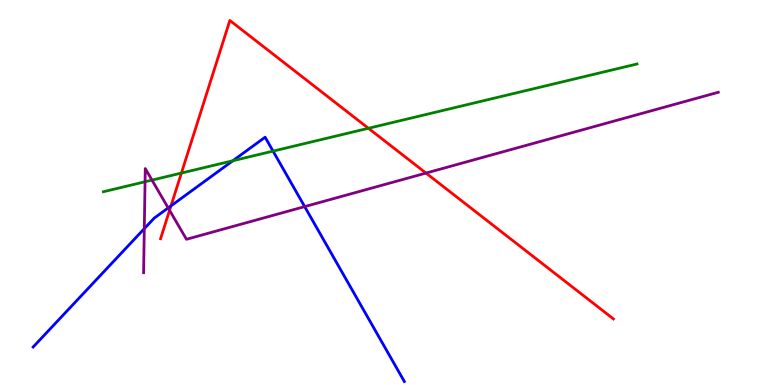[{'lines': ['blue', 'red'], 'intersections': [{'x': 2.21, 'y': 4.65}]}, {'lines': ['green', 'red'], 'intersections': [{'x': 2.34, 'y': 5.51}, {'x': 4.75, 'y': 6.67}]}, {'lines': ['purple', 'red'], 'intersections': [{'x': 2.19, 'y': 4.54}, {'x': 5.5, 'y': 5.5}]}, {'lines': ['blue', 'green'], 'intersections': [{'x': 3.0, 'y': 5.83}, {'x': 3.52, 'y': 6.07}]}, {'lines': ['blue', 'purple'], 'intersections': [{'x': 1.86, 'y': 4.06}, {'x': 2.17, 'y': 4.6}, {'x': 3.93, 'y': 4.63}]}, {'lines': ['green', 'purple'], 'intersections': [{'x': 1.87, 'y': 5.28}, {'x': 1.96, 'y': 5.32}]}]